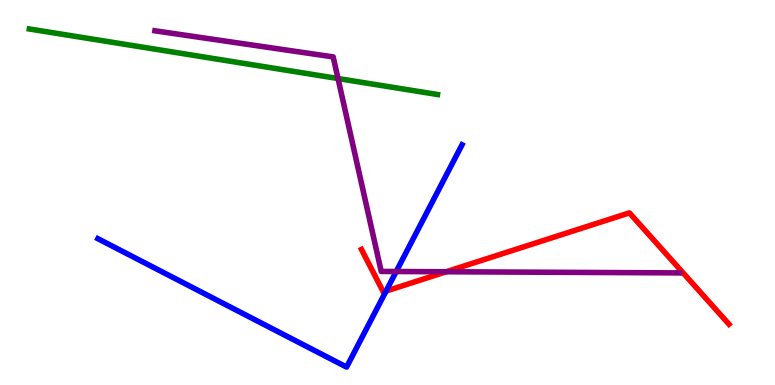[{'lines': ['blue', 'red'], 'intersections': [{'x': 4.98, 'y': 2.44}]}, {'lines': ['green', 'red'], 'intersections': []}, {'lines': ['purple', 'red'], 'intersections': [{'x': 5.76, 'y': 2.94}]}, {'lines': ['blue', 'green'], 'intersections': []}, {'lines': ['blue', 'purple'], 'intersections': [{'x': 5.11, 'y': 2.95}]}, {'lines': ['green', 'purple'], 'intersections': [{'x': 4.36, 'y': 7.96}]}]